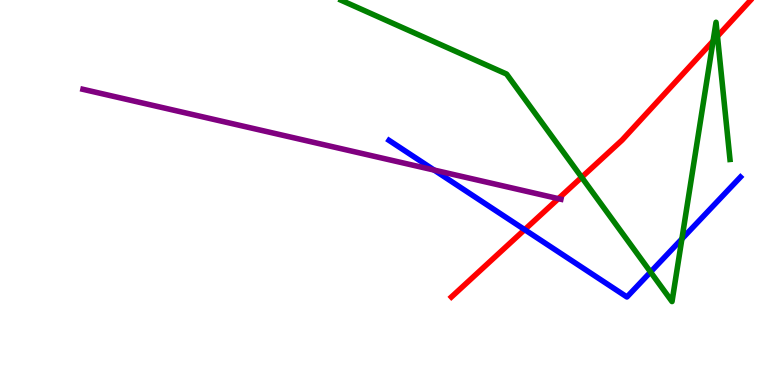[{'lines': ['blue', 'red'], 'intersections': [{'x': 6.77, 'y': 4.03}]}, {'lines': ['green', 'red'], 'intersections': [{'x': 7.51, 'y': 5.4}, {'x': 9.2, 'y': 8.93}, {'x': 9.26, 'y': 9.06}]}, {'lines': ['purple', 'red'], 'intersections': [{'x': 7.21, 'y': 4.84}]}, {'lines': ['blue', 'green'], 'intersections': [{'x': 8.39, 'y': 2.93}, {'x': 8.8, 'y': 3.79}]}, {'lines': ['blue', 'purple'], 'intersections': [{'x': 5.6, 'y': 5.58}]}, {'lines': ['green', 'purple'], 'intersections': []}]